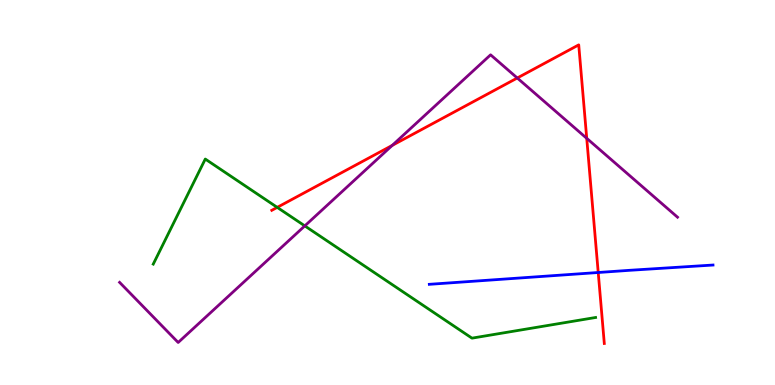[{'lines': ['blue', 'red'], 'intersections': [{'x': 7.72, 'y': 2.92}]}, {'lines': ['green', 'red'], 'intersections': [{'x': 3.58, 'y': 4.61}]}, {'lines': ['purple', 'red'], 'intersections': [{'x': 5.06, 'y': 6.22}, {'x': 6.67, 'y': 7.97}, {'x': 7.57, 'y': 6.41}]}, {'lines': ['blue', 'green'], 'intersections': []}, {'lines': ['blue', 'purple'], 'intersections': []}, {'lines': ['green', 'purple'], 'intersections': [{'x': 3.93, 'y': 4.13}]}]